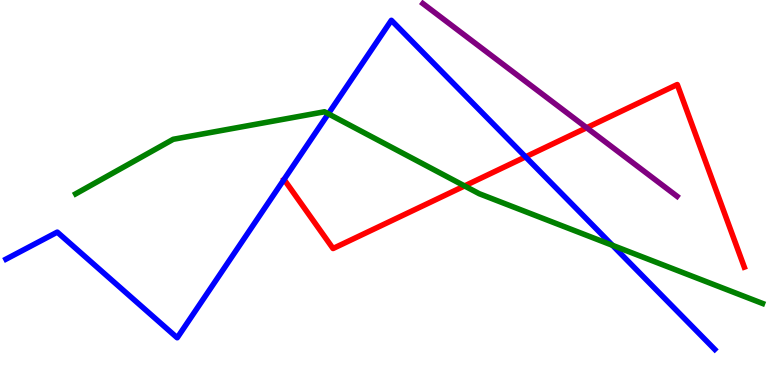[{'lines': ['blue', 'red'], 'intersections': [{'x': 6.78, 'y': 5.93}]}, {'lines': ['green', 'red'], 'intersections': [{'x': 5.99, 'y': 5.17}]}, {'lines': ['purple', 'red'], 'intersections': [{'x': 7.57, 'y': 6.68}]}, {'lines': ['blue', 'green'], 'intersections': [{'x': 4.24, 'y': 7.04}, {'x': 7.9, 'y': 3.63}]}, {'lines': ['blue', 'purple'], 'intersections': []}, {'lines': ['green', 'purple'], 'intersections': []}]